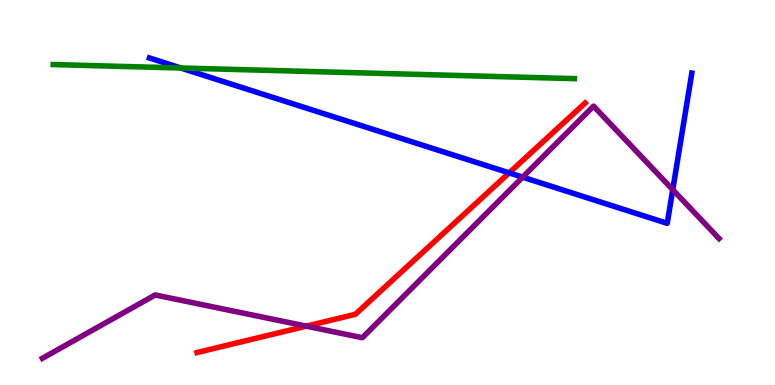[{'lines': ['blue', 'red'], 'intersections': [{'x': 6.57, 'y': 5.51}]}, {'lines': ['green', 'red'], 'intersections': []}, {'lines': ['purple', 'red'], 'intersections': [{'x': 3.95, 'y': 1.53}]}, {'lines': ['blue', 'green'], 'intersections': [{'x': 2.33, 'y': 8.23}]}, {'lines': ['blue', 'purple'], 'intersections': [{'x': 6.74, 'y': 5.4}, {'x': 8.68, 'y': 5.07}]}, {'lines': ['green', 'purple'], 'intersections': []}]